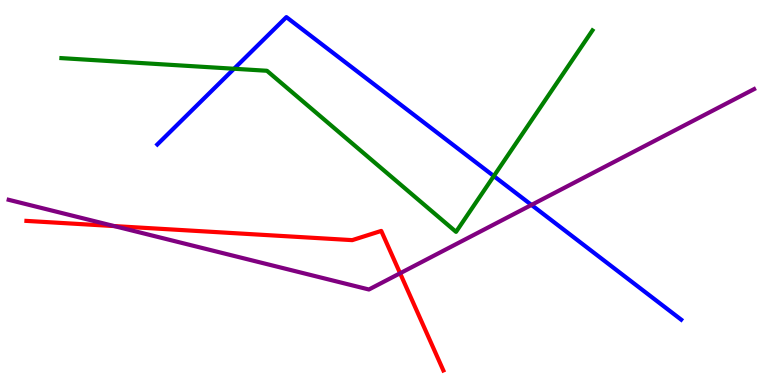[{'lines': ['blue', 'red'], 'intersections': []}, {'lines': ['green', 'red'], 'intersections': []}, {'lines': ['purple', 'red'], 'intersections': [{'x': 1.47, 'y': 4.13}, {'x': 5.16, 'y': 2.9}]}, {'lines': ['blue', 'green'], 'intersections': [{'x': 3.02, 'y': 8.21}, {'x': 6.37, 'y': 5.43}]}, {'lines': ['blue', 'purple'], 'intersections': [{'x': 6.86, 'y': 4.68}]}, {'lines': ['green', 'purple'], 'intersections': []}]